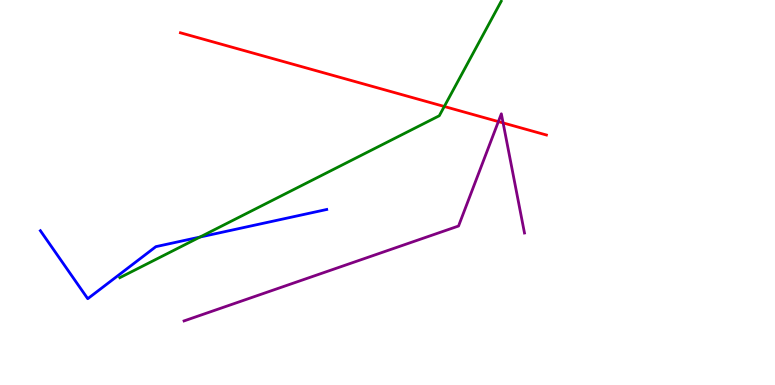[{'lines': ['blue', 'red'], 'intersections': []}, {'lines': ['green', 'red'], 'intersections': [{'x': 5.73, 'y': 7.23}]}, {'lines': ['purple', 'red'], 'intersections': [{'x': 6.43, 'y': 6.84}, {'x': 6.49, 'y': 6.81}]}, {'lines': ['blue', 'green'], 'intersections': [{'x': 2.58, 'y': 3.84}]}, {'lines': ['blue', 'purple'], 'intersections': []}, {'lines': ['green', 'purple'], 'intersections': []}]